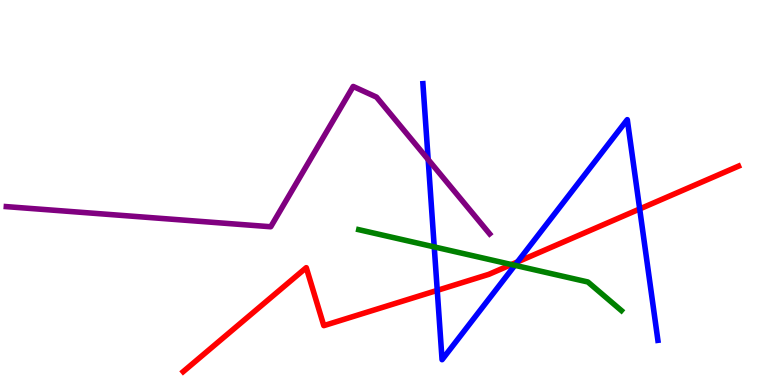[{'lines': ['blue', 'red'], 'intersections': [{'x': 5.64, 'y': 2.46}, {'x': 6.68, 'y': 3.2}, {'x': 8.25, 'y': 4.57}]}, {'lines': ['green', 'red'], 'intersections': [{'x': 6.6, 'y': 3.13}]}, {'lines': ['purple', 'red'], 'intersections': []}, {'lines': ['blue', 'green'], 'intersections': [{'x': 5.6, 'y': 3.59}, {'x': 6.64, 'y': 3.11}]}, {'lines': ['blue', 'purple'], 'intersections': [{'x': 5.52, 'y': 5.86}]}, {'lines': ['green', 'purple'], 'intersections': []}]